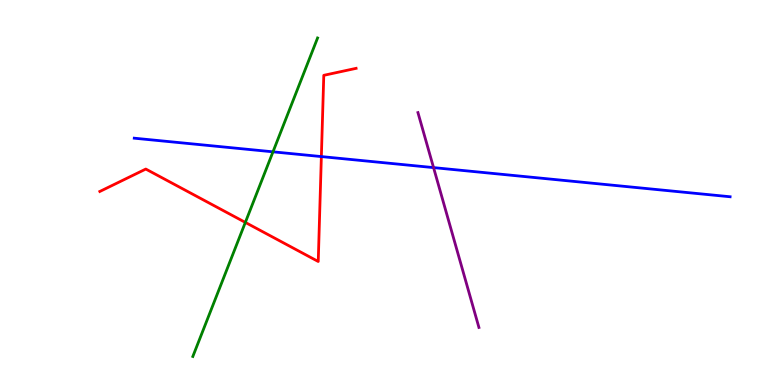[{'lines': ['blue', 'red'], 'intersections': [{'x': 4.15, 'y': 5.93}]}, {'lines': ['green', 'red'], 'intersections': [{'x': 3.17, 'y': 4.22}]}, {'lines': ['purple', 'red'], 'intersections': []}, {'lines': ['blue', 'green'], 'intersections': [{'x': 3.52, 'y': 6.06}]}, {'lines': ['blue', 'purple'], 'intersections': [{'x': 5.59, 'y': 5.65}]}, {'lines': ['green', 'purple'], 'intersections': []}]